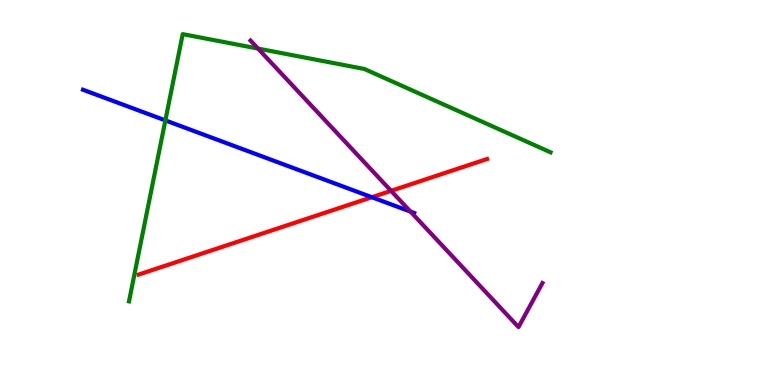[{'lines': ['blue', 'red'], 'intersections': [{'x': 4.8, 'y': 4.88}]}, {'lines': ['green', 'red'], 'intersections': []}, {'lines': ['purple', 'red'], 'intersections': [{'x': 5.05, 'y': 5.04}]}, {'lines': ['blue', 'green'], 'intersections': [{'x': 2.13, 'y': 6.87}]}, {'lines': ['blue', 'purple'], 'intersections': [{'x': 5.3, 'y': 4.5}]}, {'lines': ['green', 'purple'], 'intersections': [{'x': 3.33, 'y': 8.74}]}]